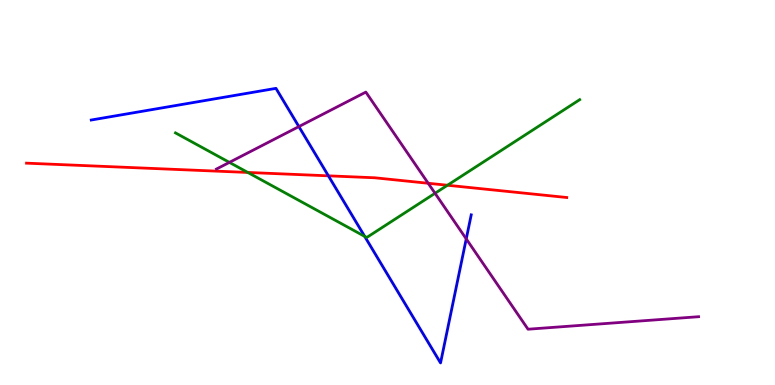[{'lines': ['blue', 'red'], 'intersections': [{'x': 4.24, 'y': 5.43}]}, {'lines': ['green', 'red'], 'intersections': [{'x': 3.2, 'y': 5.52}, {'x': 5.77, 'y': 5.19}]}, {'lines': ['purple', 'red'], 'intersections': [{'x': 5.53, 'y': 5.24}]}, {'lines': ['blue', 'green'], 'intersections': [{'x': 4.71, 'y': 3.86}]}, {'lines': ['blue', 'purple'], 'intersections': [{'x': 3.86, 'y': 6.71}, {'x': 6.02, 'y': 3.8}]}, {'lines': ['green', 'purple'], 'intersections': [{'x': 2.96, 'y': 5.78}, {'x': 5.61, 'y': 4.98}]}]